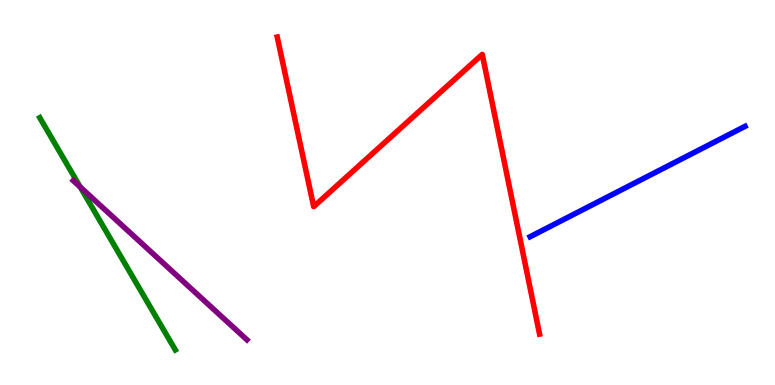[{'lines': ['blue', 'red'], 'intersections': []}, {'lines': ['green', 'red'], 'intersections': []}, {'lines': ['purple', 'red'], 'intersections': []}, {'lines': ['blue', 'green'], 'intersections': []}, {'lines': ['blue', 'purple'], 'intersections': []}, {'lines': ['green', 'purple'], 'intersections': [{'x': 1.04, 'y': 5.14}]}]